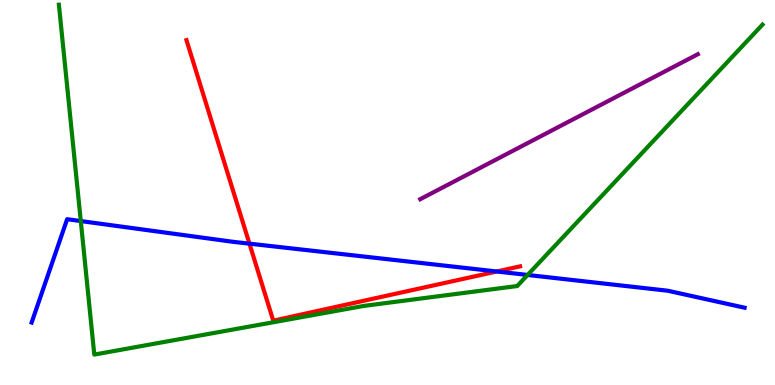[{'lines': ['blue', 'red'], 'intersections': [{'x': 3.22, 'y': 3.67}, {'x': 6.41, 'y': 2.95}]}, {'lines': ['green', 'red'], 'intersections': []}, {'lines': ['purple', 'red'], 'intersections': []}, {'lines': ['blue', 'green'], 'intersections': [{'x': 1.04, 'y': 4.26}, {'x': 6.81, 'y': 2.86}]}, {'lines': ['blue', 'purple'], 'intersections': []}, {'lines': ['green', 'purple'], 'intersections': []}]